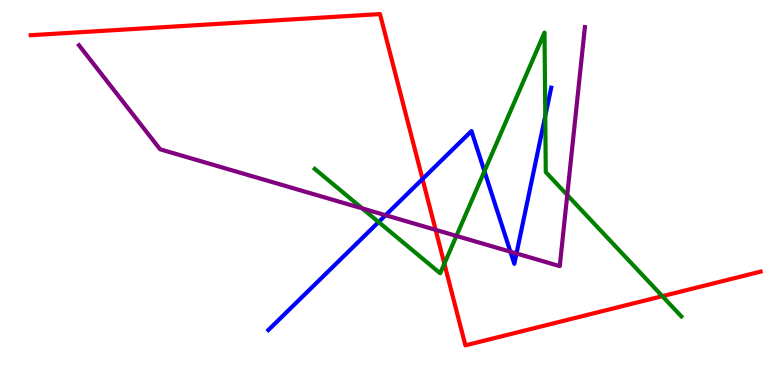[{'lines': ['blue', 'red'], 'intersections': [{'x': 5.45, 'y': 5.35}]}, {'lines': ['green', 'red'], 'intersections': [{'x': 5.73, 'y': 3.15}, {'x': 8.55, 'y': 2.31}]}, {'lines': ['purple', 'red'], 'intersections': [{'x': 5.62, 'y': 4.03}]}, {'lines': ['blue', 'green'], 'intersections': [{'x': 4.89, 'y': 4.23}, {'x': 6.25, 'y': 5.55}, {'x': 7.04, 'y': 6.99}]}, {'lines': ['blue', 'purple'], 'intersections': [{'x': 4.98, 'y': 4.41}, {'x': 6.59, 'y': 3.46}, {'x': 6.66, 'y': 3.42}]}, {'lines': ['green', 'purple'], 'intersections': [{'x': 4.67, 'y': 4.59}, {'x': 5.89, 'y': 3.87}, {'x': 7.32, 'y': 4.94}]}]